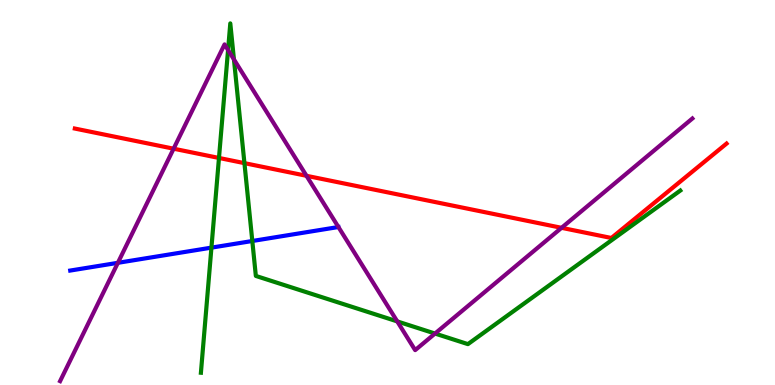[{'lines': ['blue', 'red'], 'intersections': []}, {'lines': ['green', 'red'], 'intersections': [{'x': 2.83, 'y': 5.9}, {'x': 3.15, 'y': 5.76}]}, {'lines': ['purple', 'red'], 'intersections': [{'x': 2.24, 'y': 6.14}, {'x': 3.95, 'y': 5.43}, {'x': 7.25, 'y': 4.08}]}, {'lines': ['blue', 'green'], 'intersections': [{'x': 2.73, 'y': 3.57}, {'x': 3.26, 'y': 3.74}]}, {'lines': ['blue', 'purple'], 'intersections': [{'x': 1.52, 'y': 3.17}]}, {'lines': ['green', 'purple'], 'intersections': [{'x': 2.94, 'y': 8.7}, {'x': 3.02, 'y': 8.46}, {'x': 5.13, 'y': 1.65}, {'x': 5.61, 'y': 1.34}]}]